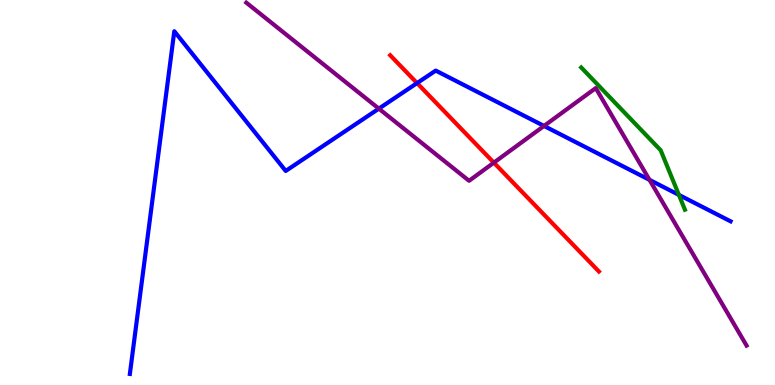[{'lines': ['blue', 'red'], 'intersections': [{'x': 5.38, 'y': 7.84}]}, {'lines': ['green', 'red'], 'intersections': []}, {'lines': ['purple', 'red'], 'intersections': [{'x': 6.37, 'y': 5.78}]}, {'lines': ['blue', 'green'], 'intersections': [{'x': 8.76, 'y': 4.94}]}, {'lines': ['blue', 'purple'], 'intersections': [{'x': 4.89, 'y': 7.18}, {'x': 7.02, 'y': 6.73}, {'x': 8.38, 'y': 5.33}]}, {'lines': ['green', 'purple'], 'intersections': []}]